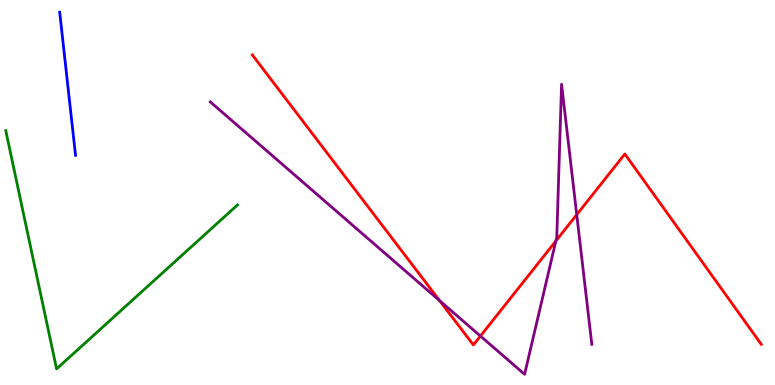[{'lines': ['blue', 'red'], 'intersections': []}, {'lines': ['green', 'red'], 'intersections': []}, {'lines': ['purple', 'red'], 'intersections': [{'x': 5.67, 'y': 2.19}, {'x': 6.2, 'y': 1.27}, {'x': 7.17, 'y': 3.74}, {'x': 7.44, 'y': 4.42}]}, {'lines': ['blue', 'green'], 'intersections': []}, {'lines': ['blue', 'purple'], 'intersections': []}, {'lines': ['green', 'purple'], 'intersections': []}]